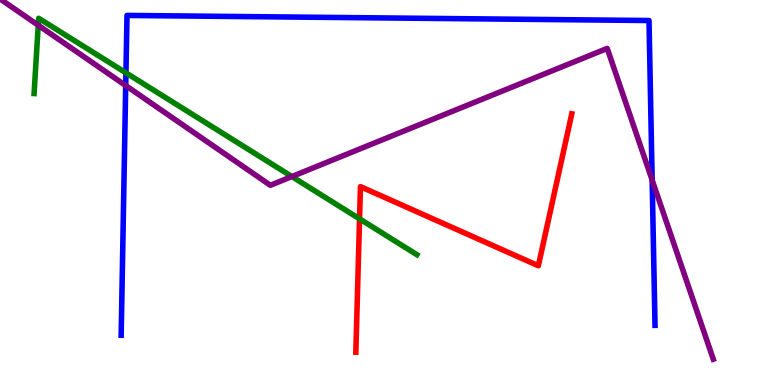[{'lines': ['blue', 'red'], 'intersections': []}, {'lines': ['green', 'red'], 'intersections': [{'x': 4.64, 'y': 4.32}]}, {'lines': ['purple', 'red'], 'intersections': []}, {'lines': ['blue', 'green'], 'intersections': [{'x': 1.63, 'y': 8.11}]}, {'lines': ['blue', 'purple'], 'intersections': [{'x': 1.62, 'y': 7.78}, {'x': 8.41, 'y': 5.32}]}, {'lines': ['green', 'purple'], 'intersections': [{'x': 0.493, 'y': 9.34}, {'x': 3.77, 'y': 5.41}]}]